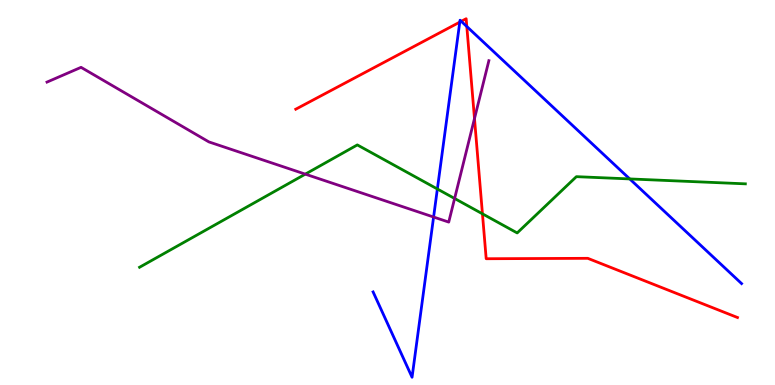[{'lines': ['blue', 'red'], 'intersections': [{'x': 5.93, 'y': 9.43}, {'x': 5.95, 'y': 9.45}, {'x': 6.02, 'y': 9.31}]}, {'lines': ['green', 'red'], 'intersections': [{'x': 6.23, 'y': 4.45}]}, {'lines': ['purple', 'red'], 'intersections': [{'x': 6.12, 'y': 6.92}]}, {'lines': ['blue', 'green'], 'intersections': [{'x': 5.64, 'y': 5.09}, {'x': 8.13, 'y': 5.35}]}, {'lines': ['blue', 'purple'], 'intersections': [{'x': 5.59, 'y': 4.36}]}, {'lines': ['green', 'purple'], 'intersections': [{'x': 3.94, 'y': 5.48}, {'x': 5.87, 'y': 4.84}]}]